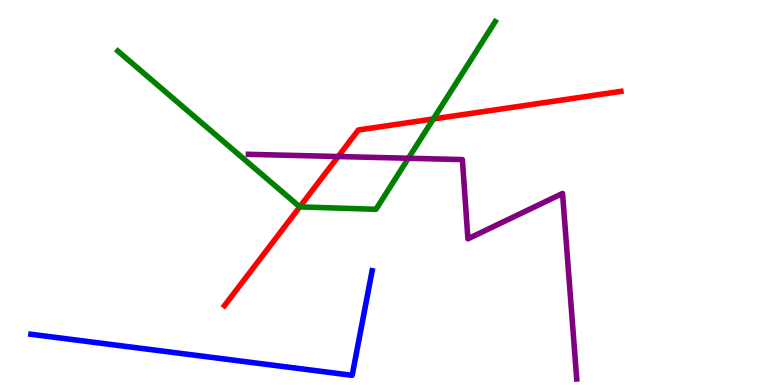[{'lines': ['blue', 'red'], 'intersections': []}, {'lines': ['green', 'red'], 'intersections': [{'x': 3.87, 'y': 4.63}, {'x': 5.59, 'y': 6.91}]}, {'lines': ['purple', 'red'], 'intersections': [{'x': 4.36, 'y': 5.93}]}, {'lines': ['blue', 'green'], 'intersections': []}, {'lines': ['blue', 'purple'], 'intersections': []}, {'lines': ['green', 'purple'], 'intersections': [{'x': 5.27, 'y': 5.89}]}]